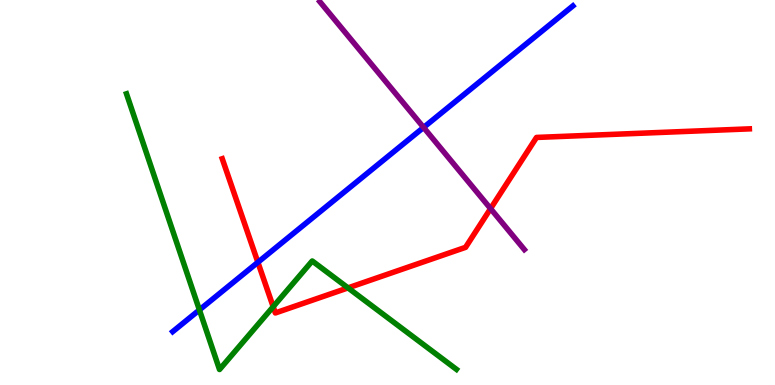[{'lines': ['blue', 'red'], 'intersections': [{'x': 3.33, 'y': 3.19}]}, {'lines': ['green', 'red'], 'intersections': [{'x': 3.52, 'y': 2.03}, {'x': 4.49, 'y': 2.52}]}, {'lines': ['purple', 'red'], 'intersections': [{'x': 6.33, 'y': 4.58}]}, {'lines': ['blue', 'green'], 'intersections': [{'x': 2.57, 'y': 1.95}]}, {'lines': ['blue', 'purple'], 'intersections': [{'x': 5.47, 'y': 6.69}]}, {'lines': ['green', 'purple'], 'intersections': []}]